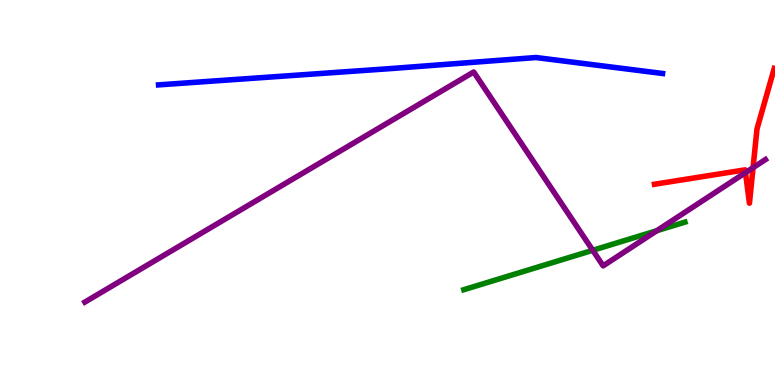[{'lines': ['blue', 'red'], 'intersections': []}, {'lines': ['green', 'red'], 'intersections': []}, {'lines': ['purple', 'red'], 'intersections': [{'x': 9.62, 'y': 5.52}, {'x': 9.72, 'y': 5.64}]}, {'lines': ['blue', 'green'], 'intersections': []}, {'lines': ['blue', 'purple'], 'intersections': []}, {'lines': ['green', 'purple'], 'intersections': [{'x': 7.65, 'y': 3.5}, {'x': 8.47, 'y': 4.01}]}]